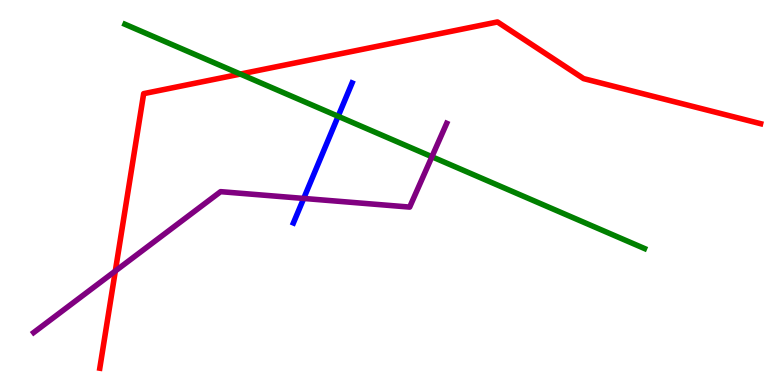[{'lines': ['blue', 'red'], 'intersections': []}, {'lines': ['green', 'red'], 'intersections': [{'x': 3.1, 'y': 8.08}]}, {'lines': ['purple', 'red'], 'intersections': [{'x': 1.49, 'y': 2.96}]}, {'lines': ['blue', 'green'], 'intersections': [{'x': 4.36, 'y': 6.98}]}, {'lines': ['blue', 'purple'], 'intersections': [{'x': 3.92, 'y': 4.85}]}, {'lines': ['green', 'purple'], 'intersections': [{'x': 5.57, 'y': 5.93}]}]